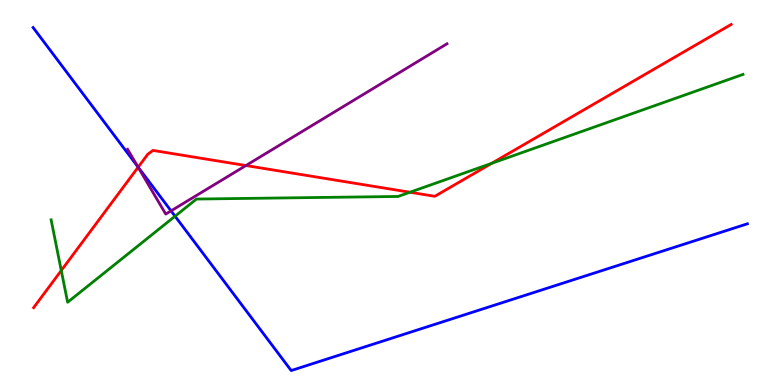[{'lines': ['blue', 'red'], 'intersections': [{'x': 1.78, 'y': 5.66}]}, {'lines': ['green', 'red'], 'intersections': [{'x': 0.791, 'y': 2.97}, {'x': 5.29, 'y': 5.01}, {'x': 6.34, 'y': 5.76}]}, {'lines': ['purple', 'red'], 'intersections': [{'x': 1.78, 'y': 5.66}, {'x': 3.17, 'y': 5.7}]}, {'lines': ['blue', 'green'], 'intersections': [{'x': 2.26, 'y': 4.38}]}, {'lines': ['blue', 'purple'], 'intersections': [{'x': 1.78, 'y': 5.67}, {'x': 2.21, 'y': 4.52}]}, {'lines': ['green', 'purple'], 'intersections': []}]